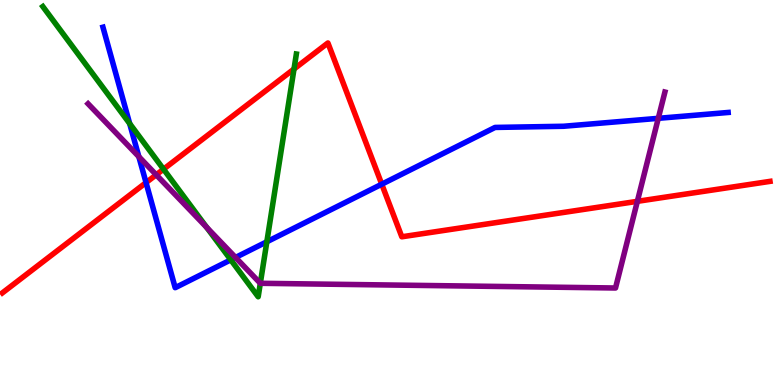[{'lines': ['blue', 'red'], 'intersections': [{'x': 1.88, 'y': 5.26}, {'x': 4.93, 'y': 5.22}]}, {'lines': ['green', 'red'], 'intersections': [{'x': 2.11, 'y': 5.61}, {'x': 3.79, 'y': 8.21}]}, {'lines': ['purple', 'red'], 'intersections': [{'x': 2.02, 'y': 5.46}, {'x': 8.22, 'y': 4.77}]}, {'lines': ['blue', 'green'], 'intersections': [{'x': 1.67, 'y': 6.79}, {'x': 2.98, 'y': 3.25}, {'x': 3.44, 'y': 3.72}]}, {'lines': ['blue', 'purple'], 'intersections': [{'x': 1.79, 'y': 5.93}, {'x': 3.04, 'y': 3.31}, {'x': 8.49, 'y': 6.93}]}, {'lines': ['green', 'purple'], 'intersections': [{'x': 2.67, 'y': 4.09}, {'x': 3.36, 'y': 2.64}]}]